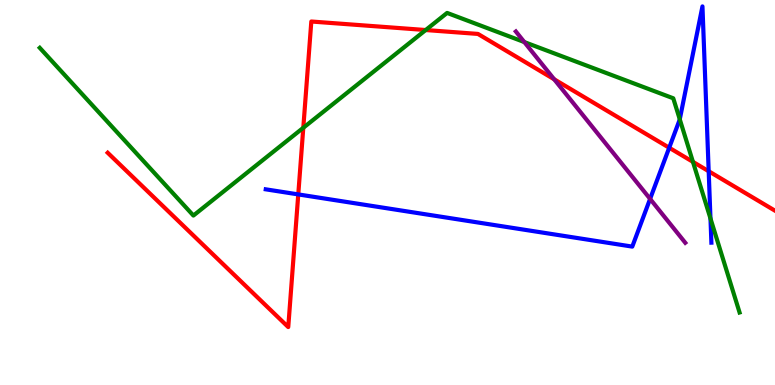[{'lines': ['blue', 'red'], 'intersections': [{'x': 3.85, 'y': 4.95}, {'x': 8.63, 'y': 6.16}, {'x': 9.14, 'y': 5.55}]}, {'lines': ['green', 'red'], 'intersections': [{'x': 3.91, 'y': 6.68}, {'x': 5.49, 'y': 9.22}, {'x': 8.94, 'y': 5.8}]}, {'lines': ['purple', 'red'], 'intersections': [{'x': 7.15, 'y': 7.94}]}, {'lines': ['blue', 'green'], 'intersections': [{'x': 8.77, 'y': 6.9}, {'x': 9.17, 'y': 4.32}]}, {'lines': ['blue', 'purple'], 'intersections': [{'x': 8.39, 'y': 4.83}]}, {'lines': ['green', 'purple'], 'intersections': [{'x': 6.77, 'y': 8.91}]}]